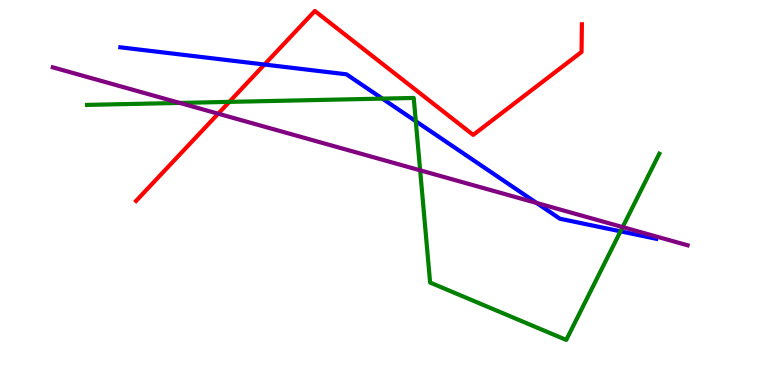[{'lines': ['blue', 'red'], 'intersections': [{'x': 3.41, 'y': 8.32}]}, {'lines': ['green', 'red'], 'intersections': [{'x': 2.96, 'y': 7.35}]}, {'lines': ['purple', 'red'], 'intersections': [{'x': 2.82, 'y': 7.05}]}, {'lines': ['blue', 'green'], 'intersections': [{'x': 4.93, 'y': 7.44}, {'x': 5.37, 'y': 6.85}, {'x': 8.01, 'y': 3.99}]}, {'lines': ['blue', 'purple'], 'intersections': [{'x': 6.92, 'y': 4.73}]}, {'lines': ['green', 'purple'], 'intersections': [{'x': 2.32, 'y': 7.33}, {'x': 5.42, 'y': 5.58}, {'x': 8.03, 'y': 4.1}]}]